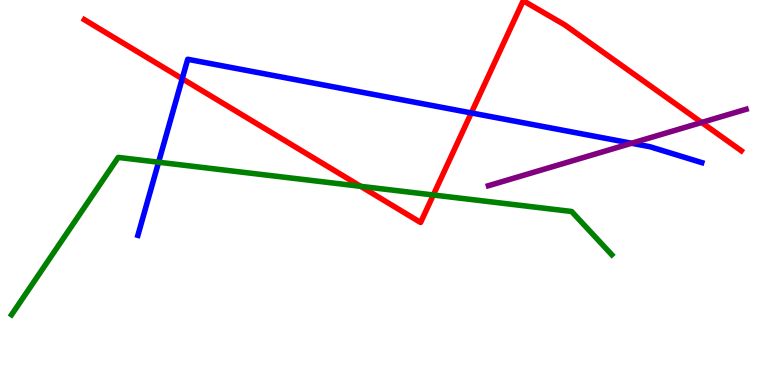[{'lines': ['blue', 'red'], 'intersections': [{'x': 2.35, 'y': 7.96}, {'x': 6.08, 'y': 7.07}]}, {'lines': ['green', 'red'], 'intersections': [{'x': 4.65, 'y': 5.16}, {'x': 5.59, 'y': 4.94}]}, {'lines': ['purple', 'red'], 'intersections': [{'x': 9.05, 'y': 6.82}]}, {'lines': ['blue', 'green'], 'intersections': [{'x': 2.05, 'y': 5.79}]}, {'lines': ['blue', 'purple'], 'intersections': [{'x': 8.15, 'y': 6.28}]}, {'lines': ['green', 'purple'], 'intersections': []}]